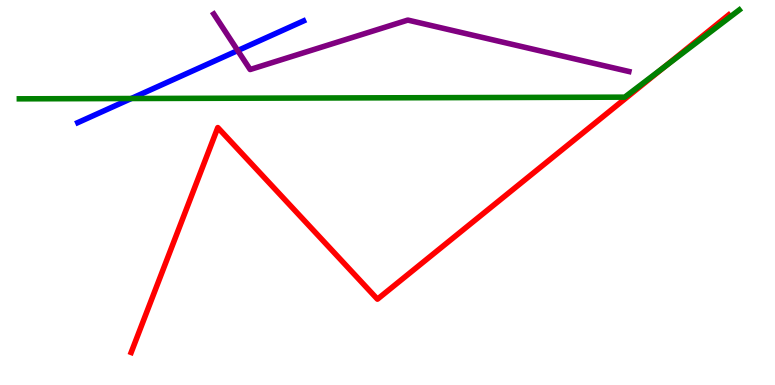[{'lines': ['blue', 'red'], 'intersections': []}, {'lines': ['green', 'red'], 'intersections': [{'x': 8.57, 'y': 8.26}]}, {'lines': ['purple', 'red'], 'intersections': []}, {'lines': ['blue', 'green'], 'intersections': [{'x': 1.69, 'y': 7.44}]}, {'lines': ['blue', 'purple'], 'intersections': [{'x': 3.07, 'y': 8.69}]}, {'lines': ['green', 'purple'], 'intersections': []}]